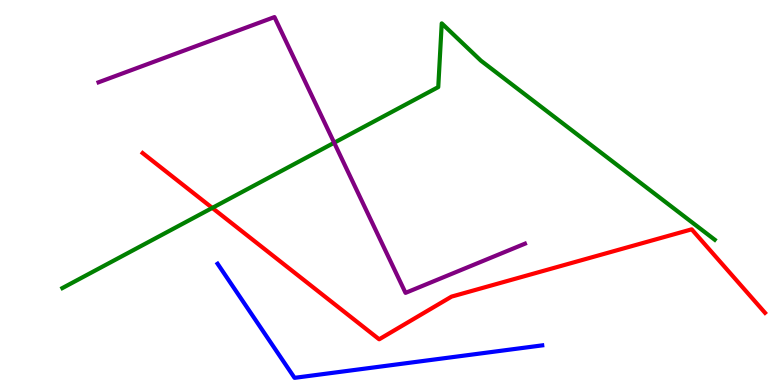[{'lines': ['blue', 'red'], 'intersections': []}, {'lines': ['green', 'red'], 'intersections': [{'x': 2.74, 'y': 4.6}]}, {'lines': ['purple', 'red'], 'intersections': []}, {'lines': ['blue', 'green'], 'intersections': []}, {'lines': ['blue', 'purple'], 'intersections': []}, {'lines': ['green', 'purple'], 'intersections': [{'x': 4.31, 'y': 6.29}]}]